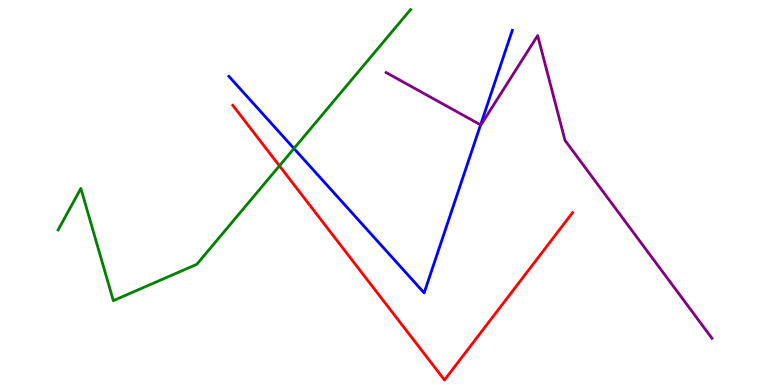[{'lines': ['blue', 'red'], 'intersections': []}, {'lines': ['green', 'red'], 'intersections': [{'x': 3.61, 'y': 5.69}]}, {'lines': ['purple', 'red'], 'intersections': []}, {'lines': ['blue', 'green'], 'intersections': [{'x': 3.79, 'y': 6.14}]}, {'lines': ['blue', 'purple'], 'intersections': [{'x': 6.2, 'y': 6.76}]}, {'lines': ['green', 'purple'], 'intersections': []}]